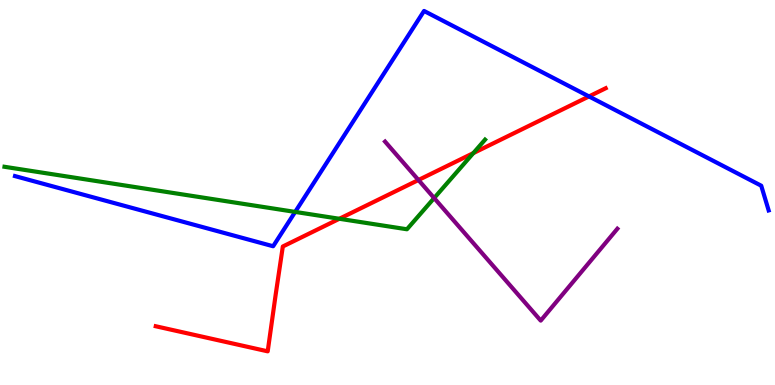[{'lines': ['blue', 'red'], 'intersections': [{'x': 7.6, 'y': 7.5}]}, {'lines': ['green', 'red'], 'intersections': [{'x': 4.38, 'y': 4.32}, {'x': 6.11, 'y': 6.02}]}, {'lines': ['purple', 'red'], 'intersections': [{'x': 5.4, 'y': 5.32}]}, {'lines': ['blue', 'green'], 'intersections': [{'x': 3.81, 'y': 4.5}]}, {'lines': ['blue', 'purple'], 'intersections': []}, {'lines': ['green', 'purple'], 'intersections': [{'x': 5.6, 'y': 4.86}]}]